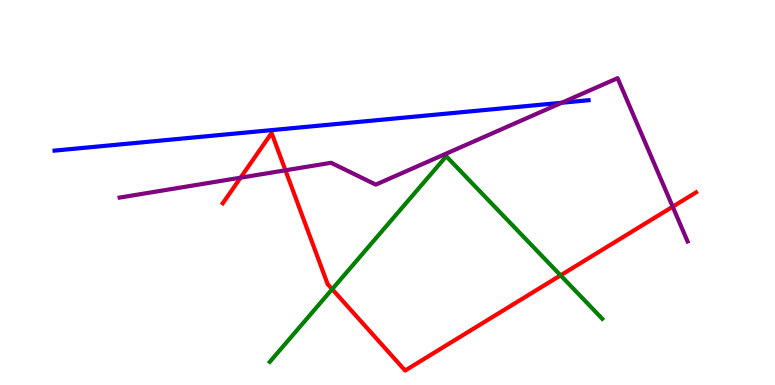[{'lines': ['blue', 'red'], 'intersections': []}, {'lines': ['green', 'red'], 'intersections': [{'x': 4.29, 'y': 2.49}, {'x': 7.23, 'y': 2.85}]}, {'lines': ['purple', 'red'], 'intersections': [{'x': 3.1, 'y': 5.39}, {'x': 3.68, 'y': 5.58}, {'x': 8.68, 'y': 4.63}]}, {'lines': ['blue', 'green'], 'intersections': []}, {'lines': ['blue', 'purple'], 'intersections': [{'x': 7.25, 'y': 7.33}]}, {'lines': ['green', 'purple'], 'intersections': []}]